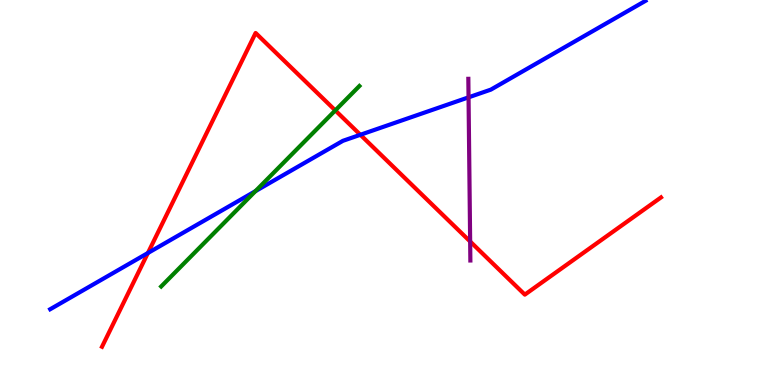[{'lines': ['blue', 'red'], 'intersections': [{'x': 1.91, 'y': 3.43}, {'x': 4.65, 'y': 6.5}]}, {'lines': ['green', 'red'], 'intersections': [{'x': 4.33, 'y': 7.13}]}, {'lines': ['purple', 'red'], 'intersections': [{'x': 6.07, 'y': 3.73}]}, {'lines': ['blue', 'green'], 'intersections': [{'x': 3.3, 'y': 5.04}]}, {'lines': ['blue', 'purple'], 'intersections': [{'x': 6.05, 'y': 7.47}]}, {'lines': ['green', 'purple'], 'intersections': []}]